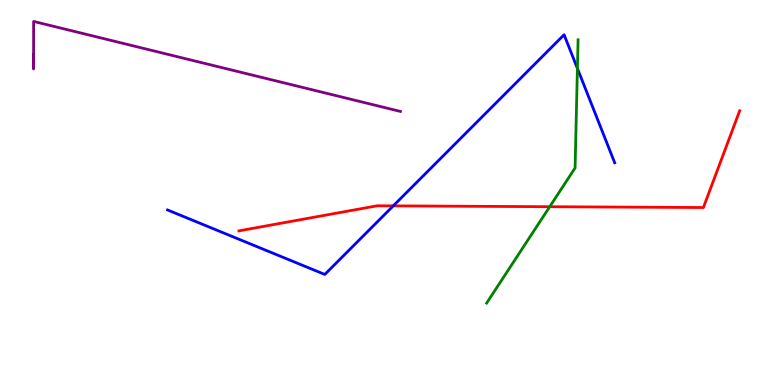[{'lines': ['blue', 'red'], 'intersections': [{'x': 5.07, 'y': 4.65}]}, {'lines': ['green', 'red'], 'intersections': [{'x': 7.09, 'y': 4.63}]}, {'lines': ['purple', 'red'], 'intersections': []}, {'lines': ['blue', 'green'], 'intersections': [{'x': 7.45, 'y': 8.22}]}, {'lines': ['blue', 'purple'], 'intersections': []}, {'lines': ['green', 'purple'], 'intersections': []}]